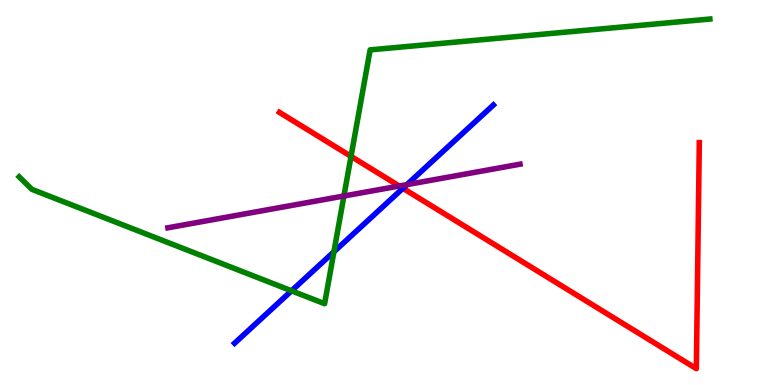[{'lines': ['blue', 'red'], 'intersections': [{'x': 5.2, 'y': 5.11}]}, {'lines': ['green', 'red'], 'intersections': [{'x': 4.53, 'y': 5.94}]}, {'lines': ['purple', 'red'], 'intersections': [{'x': 5.15, 'y': 5.17}]}, {'lines': ['blue', 'green'], 'intersections': [{'x': 3.76, 'y': 2.45}, {'x': 4.31, 'y': 3.46}]}, {'lines': ['blue', 'purple'], 'intersections': [{'x': 5.25, 'y': 5.2}]}, {'lines': ['green', 'purple'], 'intersections': [{'x': 4.44, 'y': 4.91}]}]